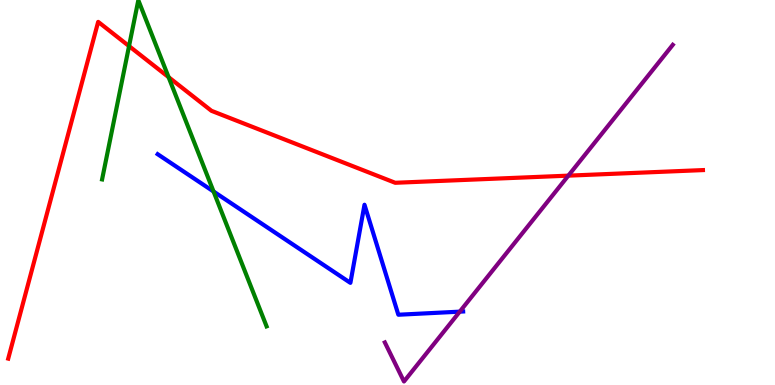[{'lines': ['blue', 'red'], 'intersections': []}, {'lines': ['green', 'red'], 'intersections': [{'x': 1.67, 'y': 8.8}, {'x': 2.18, 'y': 8.0}]}, {'lines': ['purple', 'red'], 'intersections': [{'x': 7.33, 'y': 5.44}]}, {'lines': ['blue', 'green'], 'intersections': [{'x': 2.76, 'y': 5.03}]}, {'lines': ['blue', 'purple'], 'intersections': [{'x': 5.93, 'y': 1.91}]}, {'lines': ['green', 'purple'], 'intersections': []}]